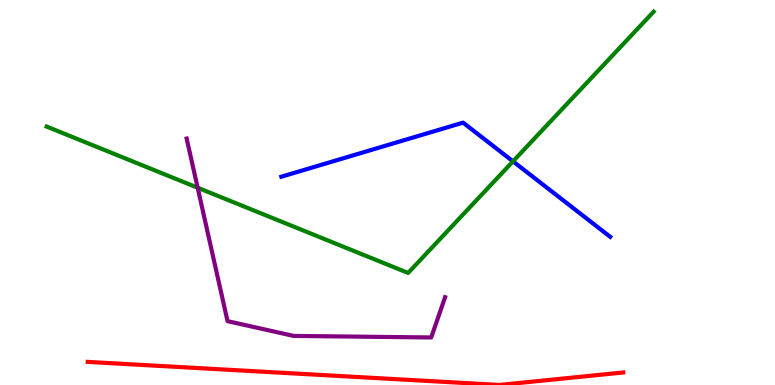[{'lines': ['blue', 'red'], 'intersections': []}, {'lines': ['green', 'red'], 'intersections': []}, {'lines': ['purple', 'red'], 'intersections': []}, {'lines': ['blue', 'green'], 'intersections': [{'x': 6.62, 'y': 5.81}]}, {'lines': ['blue', 'purple'], 'intersections': []}, {'lines': ['green', 'purple'], 'intersections': [{'x': 2.55, 'y': 5.12}]}]